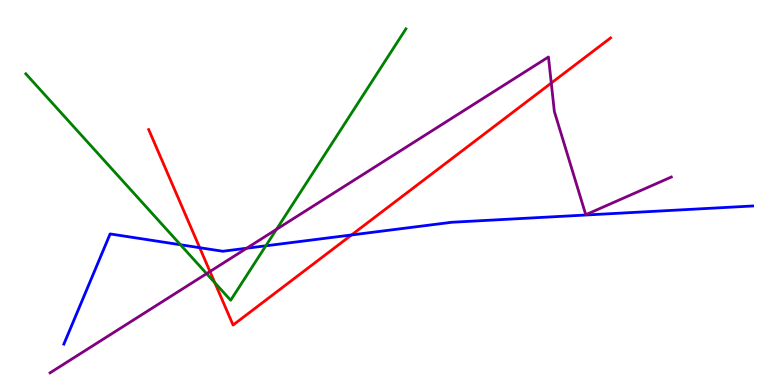[{'lines': ['blue', 'red'], 'intersections': [{'x': 2.58, 'y': 3.57}, {'x': 4.54, 'y': 3.9}]}, {'lines': ['green', 'red'], 'intersections': [{'x': 2.77, 'y': 2.66}]}, {'lines': ['purple', 'red'], 'intersections': [{'x': 2.71, 'y': 2.95}, {'x': 7.11, 'y': 7.84}]}, {'lines': ['blue', 'green'], 'intersections': [{'x': 2.33, 'y': 3.64}, {'x': 3.43, 'y': 3.62}]}, {'lines': ['blue', 'purple'], 'intersections': [{'x': 3.18, 'y': 3.55}]}, {'lines': ['green', 'purple'], 'intersections': [{'x': 2.67, 'y': 2.89}, {'x': 3.57, 'y': 4.04}]}]